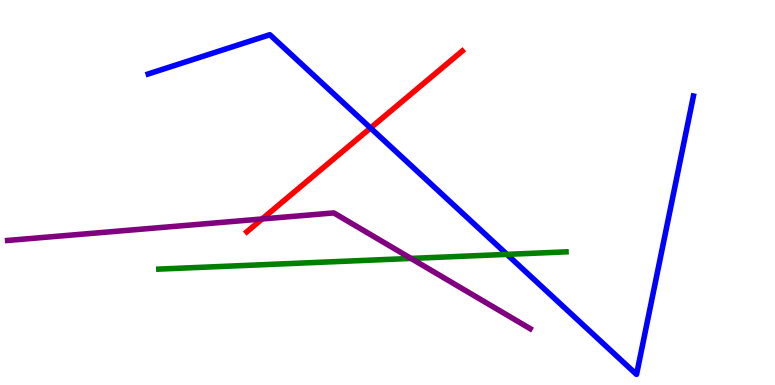[{'lines': ['blue', 'red'], 'intersections': [{'x': 4.78, 'y': 6.68}]}, {'lines': ['green', 'red'], 'intersections': []}, {'lines': ['purple', 'red'], 'intersections': [{'x': 3.38, 'y': 4.31}]}, {'lines': ['blue', 'green'], 'intersections': [{'x': 6.54, 'y': 3.39}]}, {'lines': ['blue', 'purple'], 'intersections': []}, {'lines': ['green', 'purple'], 'intersections': [{'x': 5.3, 'y': 3.29}]}]